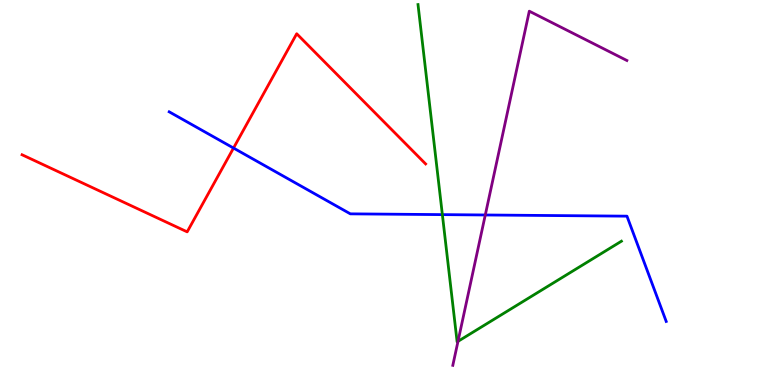[{'lines': ['blue', 'red'], 'intersections': [{'x': 3.01, 'y': 6.15}]}, {'lines': ['green', 'red'], 'intersections': []}, {'lines': ['purple', 'red'], 'intersections': []}, {'lines': ['blue', 'green'], 'intersections': [{'x': 5.71, 'y': 4.43}]}, {'lines': ['blue', 'purple'], 'intersections': [{'x': 6.26, 'y': 4.42}]}, {'lines': ['green', 'purple'], 'intersections': [{'x': 5.91, 'y': 1.13}]}]